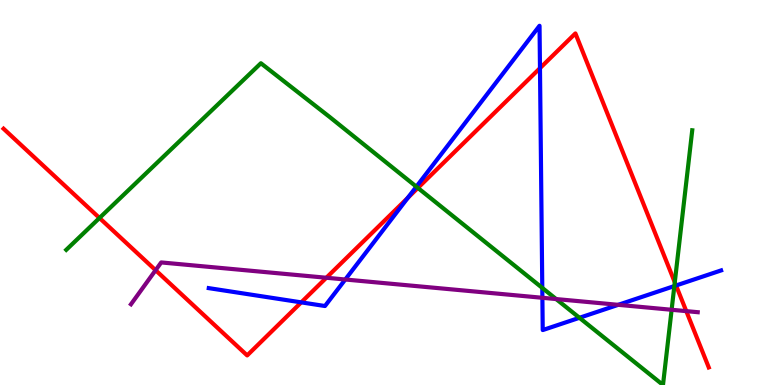[{'lines': ['blue', 'red'], 'intersections': [{'x': 3.89, 'y': 2.15}, {'x': 5.26, 'y': 4.86}, {'x': 6.97, 'y': 8.23}, {'x': 8.72, 'y': 2.58}]}, {'lines': ['green', 'red'], 'intersections': [{'x': 1.28, 'y': 4.34}, {'x': 5.39, 'y': 5.12}, {'x': 8.71, 'y': 2.67}]}, {'lines': ['purple', 'red'], 'intersections': [{'x': 2.01, 'y': 2.98}, {'x': 4.21, 'y': 2.79}, {'x': 8.86, 'y': 1.92}]}, {'lines': ['blue', 'green'], 'intersections': [{'x': 5.37, 'y': 5.15}, {'x': 7.0, 'y': 2.52}, {'x': 7.48, 'y': 1.75}, {'x': 8.7, 'y': 2.57}]}, {'lines': ['blue', 'purple'], 'intersections': [{'x': 4.46, 'y': 2.74}, {'x': 7.0, 'y': 2.27}, {'x': 7.98, 'y': 2.08}]}, {'lines': ['green', 'purple'], 'intersections': [{'x': 7.18, 'y': 2.23}, {'x': 8.67, 'y': 1.95}]}]